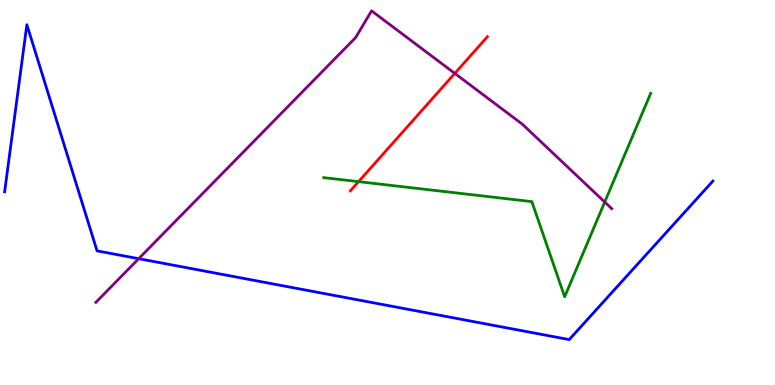[{'lines': ['blue', 'red'], 'intersections': []}, {'lines': ['green', 'red'], 'intersections': [{'x': 4.63, 'y': 5.28}]}, {'lines': ['purple', 'red'], 'intersections': [{'x': 5.87, 'y': 8.09}]}, {'lines': ['blue', 'green'], 'intersections': []}, {'lines': ['blue', 'purple'], 'intersections': [{'x': 1.79, 'y': 3.28}]}, {'lines': ['green', 'purple'], 'intersections': [{'x': 7.8, 'y': 4.75}]}]